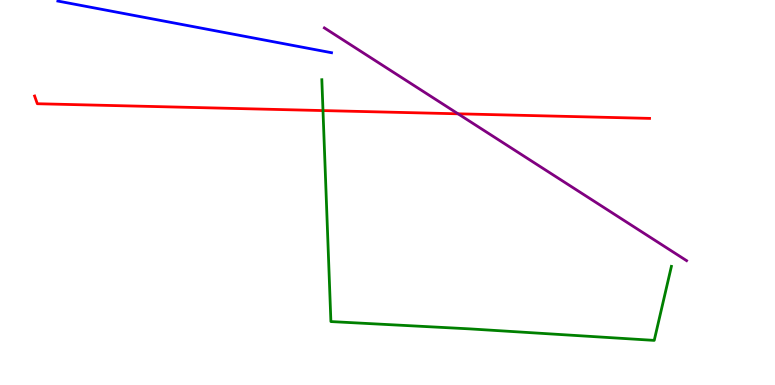[{'lines': ['blue', 'red'], 'intersections': []}, {'lines': ['green', 'red'], 'intersections': [{'x': 4.17, 'y': 7.13}]}, {'lines': ['purple', 'red'], 'intersections': [{'x': 5.91, 'y': 7.04}]}, {'lines': ['blue', 'green'], 'intersections': []}, {'lines': ['blue', 'purple'], 'intersections': []}, {'lines': ['green', 'purple'], 'intersections': []}]